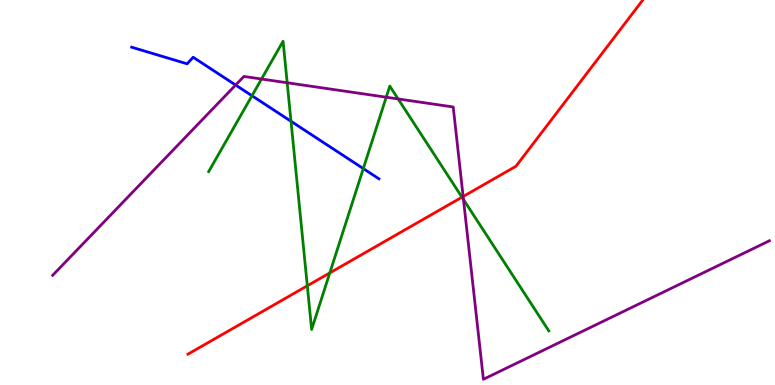[{'lines': ['blue', 'red'], 'intersections': []}, {'lines': ['green', 'red'], 'intersections': [{'x': 3.97, 'y': 2.58}, {'x': 4.26, 'y': 2.91}, {'x': 5.96, 'y': 4.88}]}, {'lines': ['purple', 'red'], 'intersections': [{'x': 5.98, 'y': 4.9}]}, {'lines': ['blue', 'green'], 'intersections': [{'x': 3.25, 'y': 7.51}, {'x': 3.75, 'y': 6.85}, {'x': 4.69, 'y': 5.62}]}, {'lines': ['blue', 'purple'], 'intersections': [{'x': 3.04, 'y': 7.79}]}, {'lines': ['green', 'purple'], 'intersections': [{'x': 3.37, 'y': 7.95}, {'x': 3.71, 'y': 7.85}, {'x': 4.98, 'y': 7.48}, {'x': 5.14, 'y': 7.43}, {'x': 5.98, 'y': 4.82}]}]